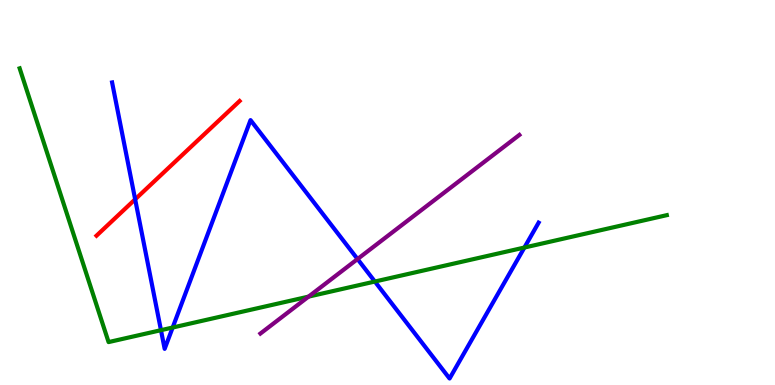[{'lines': ['blue', 'red'], 'intersections': [{'x': 1.74, 'y': 4.82}]}, {'lines': ['green', 'red'], 'intersections': []}, {'lines': ['purple', 'red'], 'intersections': []}, {'lines': ['blue', 'green'], 'intersections': [{'x': 2.08, 'y': 1.42}, {'x': 2.23, 'y': 1.49}, {'x': 4.84, 'y': 2.69}, {'x': 6.77, 'y': 3.57}]}, {'lines': ['blue', 'purple'], 'intersections': [{'x': 4.61, 'y': 3.27}]}, {'lines': ['green', 'purple'], 'intersections': [{'x': 3.98, 'y': 2.3}]}]